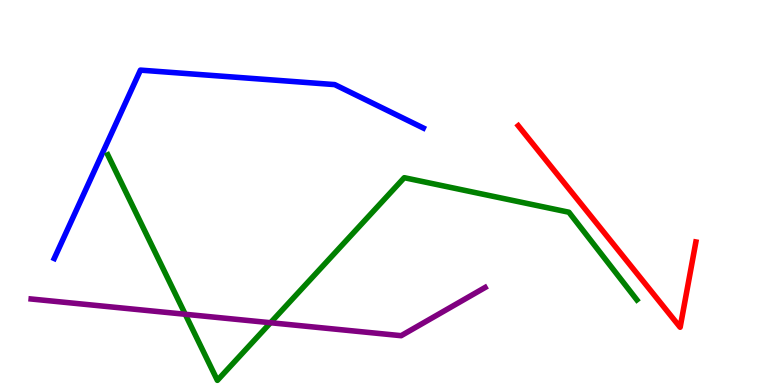[{'lines': ['blue', 'red'], 'intersections': []}, {'lines': ['green', 'red'], 'intersections': []}, {'lines': ['purple', 'red'], 'intersections': []}, {'lines': ['blue', 'green'], 'intersections': []}, {'lines': ['blue', 'purple'], 'intersections': []}, {'lines': ['green', 'purple'], 'intersections': [{'x': 2.39, 'y': 1.84}, {'x': 3.49, 'y': 1.62}]}]